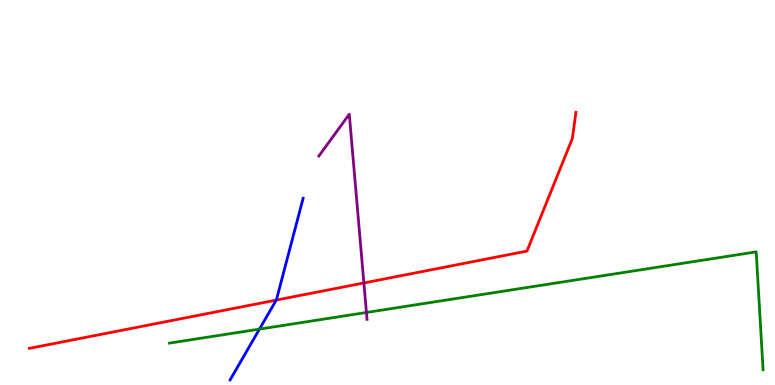[{'lines': ['blue', 'red'], 'intersections': [{'x': 3.56, 'y': 2.21}]}, {'lines': ['green', 'red'], 'intersections': []}, {'lines': ['purple', 'red'], 'intersections': [{'x': 4.7, 'y': 2.65}]}, {'lines': ['blue', 'green'], 'intersections': [{'x': 3.35, 'y': 1.45}]}, {'lines': ['blue', 'purple'], 'intersections': []}, {'lines': ['green', 'purple'], 'intersections': [{'x': 4.73, 'y': 1.88}]}]